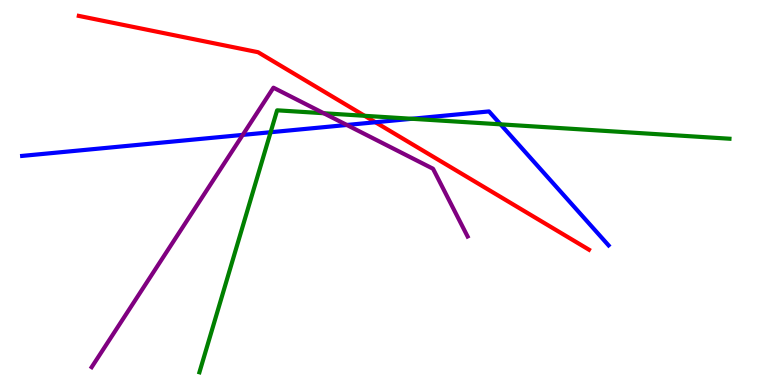[{'lines': ['blue', 'red'], 'intersections': [{'x': 4.84, 'y': 6.82}]}, {'lines': ['green', 'red'], 'intersections': [{'x': 4.7, 'y': 6.99}]}, {'lines': ['purple', 'red'], 'intersections': []}, {'lines': ['blue', 'green'], 'intersections': [{'x': 3.49, 'y': 6.57}, {'x': 5.31, 'y': 6.91}, {'x': 6.46, 'y': 6.77}]}, {'lines': ['blue', 'purple'], 'intersections': [{'x': 3.13, 'y': 6.5}, {'x': 4.48, 'y': 6.75}]}, {'lines': ['green', 'purple'], 'intersections': [{'x': 4.18, 'y': 7.06}]}]